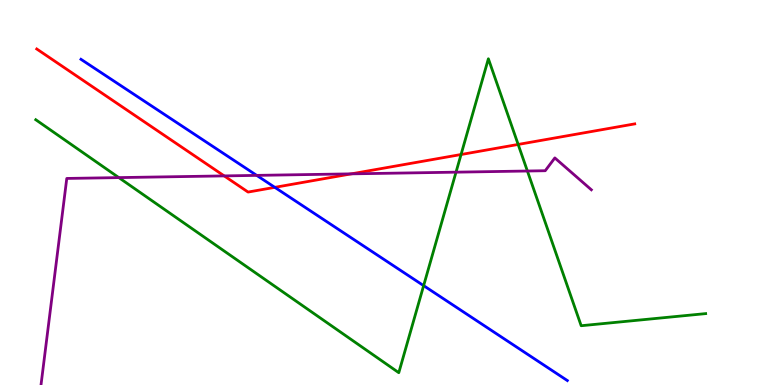[{'lines': ['blue', 'red'], 'intersections': [{'x': 3.55, 'y': 5.13}]}, {'lines': ['green', 'red'], 'intersections': [{'x': 5.95, 'y': 5.99}, {'x': 6.69, 'y': 6.25}]}, {'lines': ['purple', 'red'], 'intersections': [{'x': 2.89, 'y': 5.43}, {'x': 4.53, 'y': 5.48}]}, {'lines': ['blue', 'green'], 'intersections': [{'x': 5.47, 'y': 2.58}]}, {'lines': ['blue', 'purple'], 'intersections': [{'x': 3.31, 'y': 5.44}]}, {'lines': ['green', 'purple'], 'intersections': [{'x': 1.53, 'y': 5.39}, {'x': 5.88, 'y': 5.53}, {'x': 6.81, 'y': 5.56}]}]